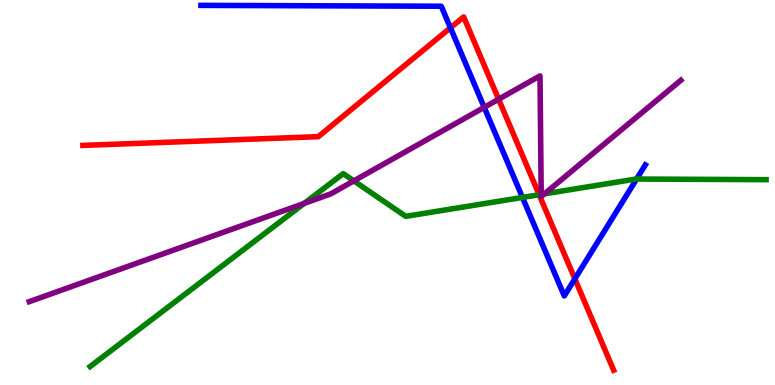[{'lines': ['blue', 'red'], 'intersections': [{'x': 5.81, 'y': 9.28}, {'x': 7.42, 'y': 2.76}]}, {'lines': ['green', 'red'], 'intersections': [{'x': 6.96, 'y': 4.94}]}, {'lines': ['purple', 'red'], 'intersections': [{'x': 6.43, 'y': 7.42}]}, {'lines': ['blue', 'green'], 'intersections': [{'x': 6.74, 'y': 4.87}, {'x': 8.21, 'y': 5.35}]}, {'lines': ['blue', 'purple'], 'intersections': [{'x': 6.25, 'y': 7.21}]}, {'lines': ['green', 'purple'], 'intersections': [{'x': 3.93, 'y': 4.72}, {'x': 4.57, 'y': 5.3}, {'x': 6.98, 'y': 4.95}, {'x': 7.02, 'y': 4.96}]}]